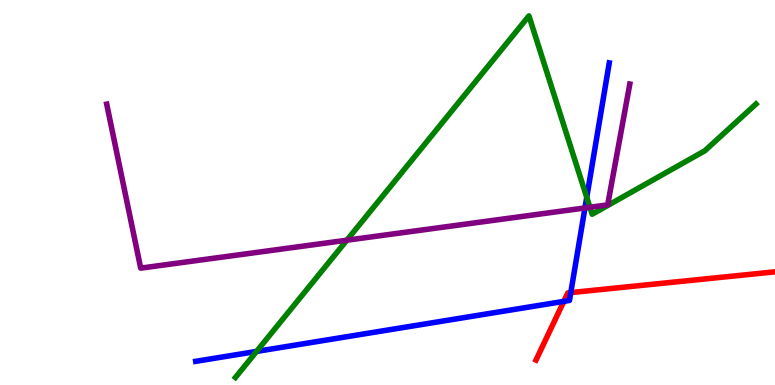[{'lines': ['blue', 'red'], 'intersections': [{'x': 7.28, 'y': 2.17}, {'x': 7.36, 'y': 2.4}]}, {'lines': ['green', 'red'], 'intersections': []}, {'lines': ['purple', 'red'], 'intersections': []}, {'lines': ['blue', 'green'], 'intersections': [{'x': 3.31, 'y': 0.872}, {'x': 7.57, 'y': 4.87}]}, {'lines': ['blue', 'purple'], 'intersections': [{'x': 7.55, 'y': 4.6}]}, {'lines': ['green', 'purple'], 'intersections': [{'x': 4.48, 'y': 3.76}, {'x': 7.61, 'y': 4.62}]}]